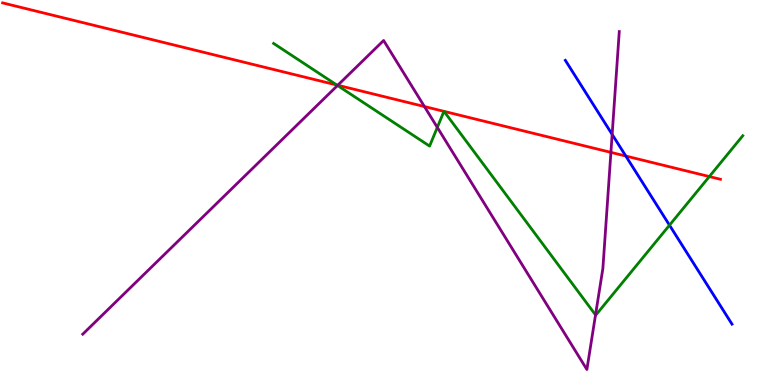[{'lines': ['blue', 'red'], 'intersections': [{'x': 8.07, 'y': 5.95}]}, {'lines': ['green', 'red'], 'intersections': [{'x': 4.35, 'y': 7.79}, {'x': 5.73, 'y': 7.11}, {'x': 5.73, 'y': 7.11}, {'x': 9.15, 'y': 5.41}]}, {'lines': ['purple', 'red'], 'intersections': [{'x': 4.36, 'y': 7.79}, {'x': 5.48, 'y': 7.23}, {'x': 7.88, 'y': 6.04}]}, {'lines': ['blue', 'green'], 'intersections': [{'x': 8.64, 'y': 4.15}]}, {'lines': ['blue', 'purple'], 'intersections': [{'x': 7.9, 'y': 6.51}]}, {'lines': ['green', 'purple'], 'intersections': [{'x': 4.36, 'y': 7.78}, {'x': 5.64, 'y': 6.69}, {'x': 7.68, 'y': 1.82}]}]